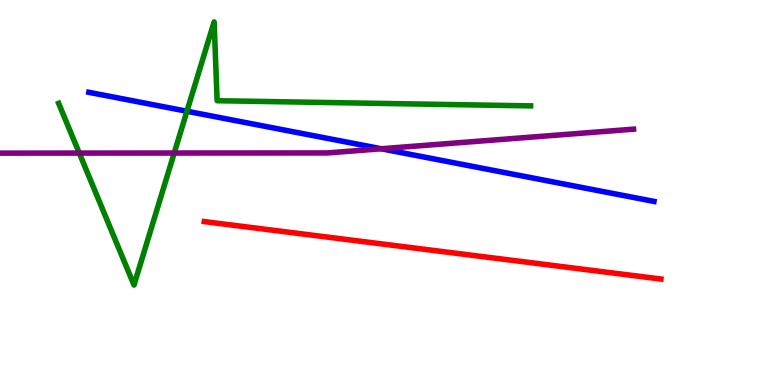[{'lines': ['blue', 'red'], 'intersections': []}, {'lines': ['green', 'red'], 'intersections': []}, {'lines': ['purple', 'red'], 'intersections': []}, {'lines': ['blue', 'green'], 'intersections': [{'x': 2.41, 'y': 7.11}]}, {'lines': ['blue', 'purple'], 'intersections': [{'x': 4.92, 'y': 6.14}]}, {'lines': ['green', 'purple'], 'intersections': [{'x': 1.02, 'y': 6.02}, {'x': 2.25, 'y': 6.03}]}]